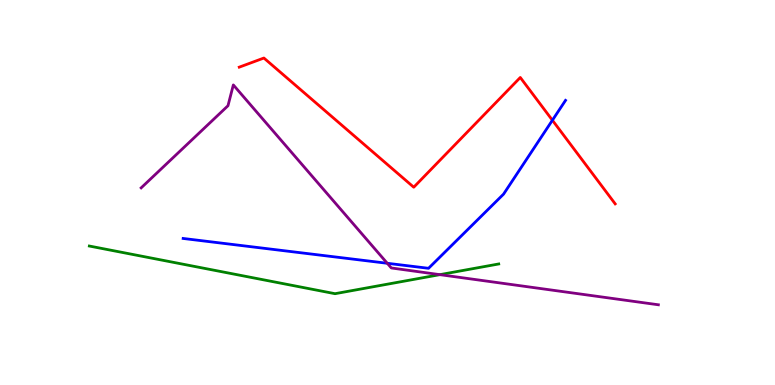[{'lines': ['blue', 'red'], 'intersections': [{'x': 7.13, 'y': 6.88}]}, {'lines': ['green', 'red'], 'intersections': []}, {'lines': ['purple', 'red'], 'intersections': []}, {'lines': ['blue', 'green'], 'intersections': []}, {'lines': ['blue', 'purple'], 'intersections': [{'x': 5.0, 'y': 3.16}]}, {'lines': ['green', 'purple'], 'intersections': [{'x': 5.68, 'y': 2.87}]}]